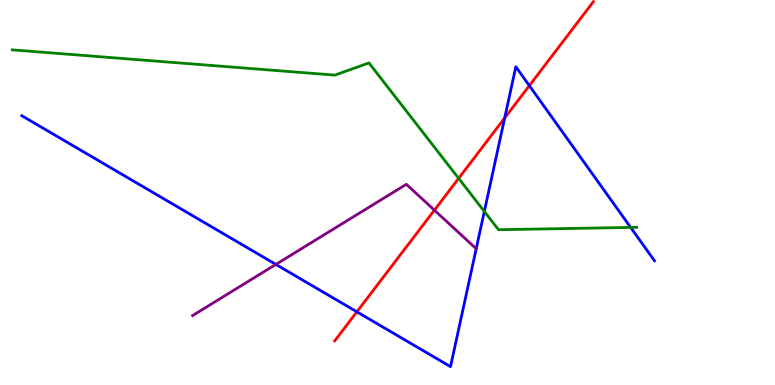[{'lines': ['blue', 'red'], 'intersections': [{'x': 4.6, 'y': 1.9}, {'x': 6.51, 'y': 6.94}, {'x': 6.83, 'y': 7.78}]}, {'lines': ['green', 'red'], 'intersections': [{'x': 5.92, 'y': 5.37}]}, {'lines': ['purple', 'red'], 'intersections': [{'x': 5.61, 'y': 4.54}]}, {'lines': ['blue', 'green'], 'intersections': [{'x': 6.25, 'y': 4.51}, {'x': 8.14, 'y': 4.09}]}, {'lines': ['blue', 'purple'], 'intersections': [{'x': 3.56, 'y': 3.13}]}, {'lines': ['green', 'purple'], 'intersections': []}]